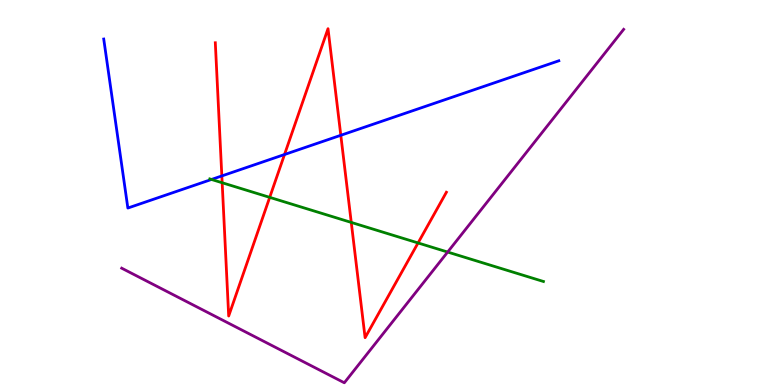[{'lines': ['blue', 'red'], 'intersections': [{'x': 2.86, 'y': 5.43}, {'x': 3.67, 'y': 5.99}, {'x': 4.4, 'y': 6.49}]}, {'lines': ['green', 'red'], 'intersections': [{'x': 2.87, 'y': 5.25}, {'x': 3.48, 'y': 4.87}, {'x': 4.53, 'y': 4.22}, {'x': 5.39, 'y': 3.69}]}, {'lines': ['purple', 'red'], 'intersections': []}, {'lines': ['blue', 'green'], 'intersections': [{'x': 2.73, 'y': 5.34}]}, {'lines': ['blue', 'purple'], 'intersections': []}, {'lines': ['green', 'purple'], 'intersections': [{'x': 5.78, 'y': 3.45}]}]